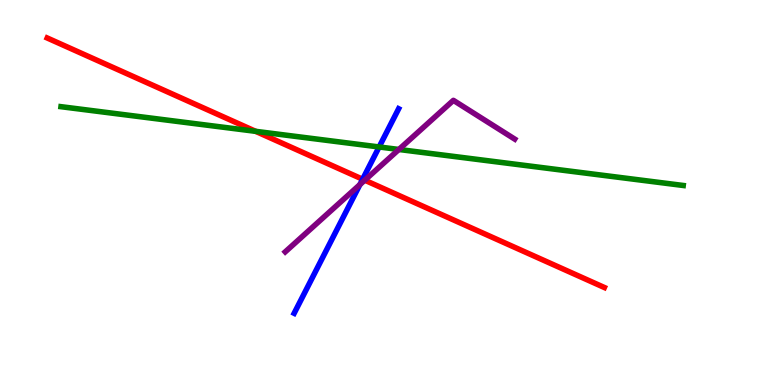[{'lines': ['blue', 'red'], 'intersections': [{'x': 4.68, 'y': 5.34}]}, {'lines': ['green', 'red'], 'intersections': [{'x': 3.3, 'y': 6.59}]}, {'lines': ['purple', 'red'], 'intersections': [{'x': 4.71, 'y': 5.32}]}, {'lines': ['blue', 'green'], 'intersections': [{'x': 4.89, 'y': 6.18}]}, {'lines': ['blue', 'purple'], 'intersections': [{'x': 4.64, 'y': 5.21}]}, {'lines': ['green', 'purple'], 'intersections': [{'x': 5.15, 'y': 6.12}]}]